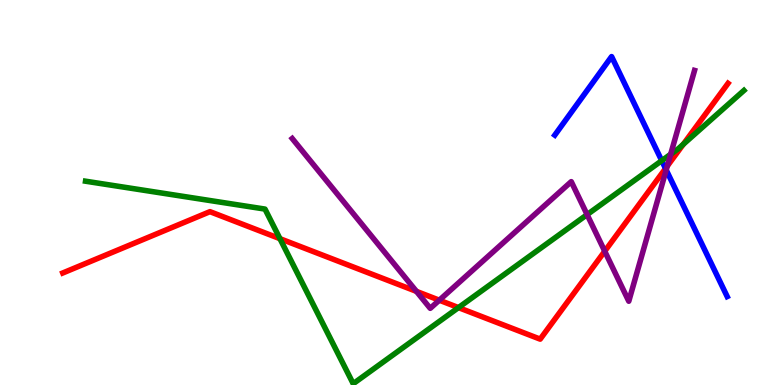[{'lines': ['blue', 'red'], 'intersections': [{'x': 8.59, 'y': 5.62}]}, {'lines': ['green', 'red'], 'intersections': [{'x': 3.61, 'y': 3.8}, {'x': 5.92, 'y': 2.01}, {'x': 8.82, 'y': 6.25}]}, {'lines': ['purple', 'red'], 'intersections': [{'x': 5.37, 'y': 2.43}, {'x': 5.67, 'y': 2.2}, {'x': 7.8, 'y': 3.47}, {'x': 8.61, 'y': 5.69}]}, {'lines': ['blue', 'green'], 'intersections': [{'x': 8.54, 'y': 5.83}]}, {'lines': ['blue', 'purple'], 'intersections': [{'x': 8.6, 'y': 5.59}]}, {'lines': ['green', 'purple'], 'intersections': [{'x': 7.58, 'y': 4.43}, {'x': 8.65, 'y': 5.99}]}]